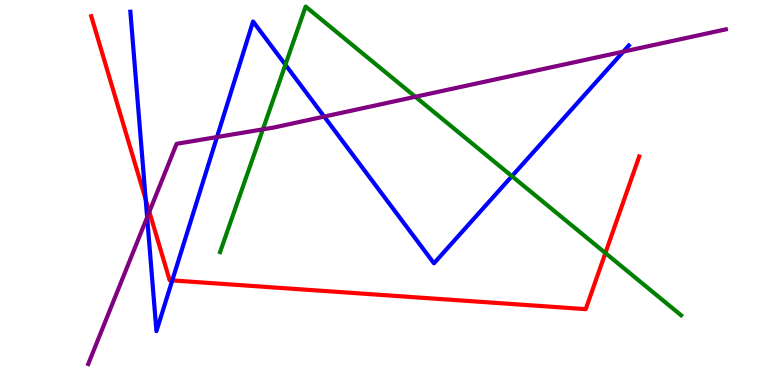[{'lines': ['blue', 'red'], 'intersections': [{'x': 1.88, 'y': 4.82}, {'x': 2.22, 'y': 2.72}]}, {'lines': ['green', 'red'], 'intersections': [{'x': 7.81, 'y': 3.43}]}, {'lines': ['purple', 'red'], 'intersections': [{'x': 1.93, 'y': 4.5}]}, {'lines': ['blue', 'green'], 'intersections': [{'x': 3.68, 'y': 8.32}, {'x': 6.61, 'y': 5.42}]}, {'lines': ['blue', 'purple'], 'intersections': [{'x': 1.9, 'y': 4.36}, {'x': 2.8, 'y': 6.44}, {'x': 4.18, 'y': 6.97}, {'x': 8.04, 'y': 8.66}]}, {'lines': ['green', 'purple'], 'intersections': [{'x': 3.39, 'y': 6.64}, {'x': 5.36, 'y': 7.49}]}]